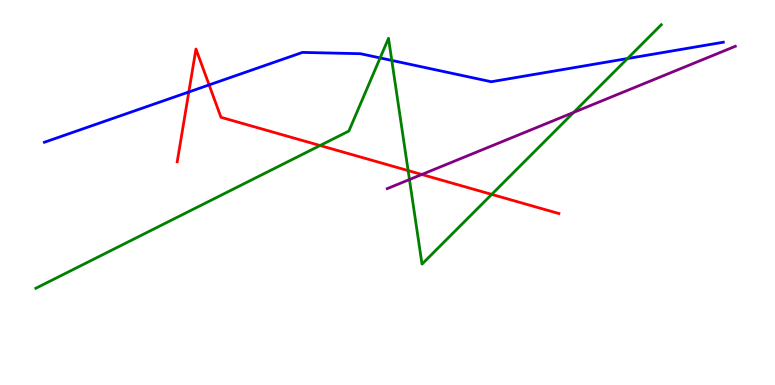[{'lines': ['blue', 'red'], 'intersections': [{'x': 2.44, 'y': 7.61}, {'x': 2.7, 'y': 7.79}]}, {'lines': ['green', 'red'], 'intersections': [{'x': 4.13, 'y': 6.22}, {'x': 5.27, 'y': 5.57}, {'x': 6.34, 'y': 4.95}]}, {'lines': ['purple', 'red'], 'intersections': [{'x': 5.44, 'y': 5.47}]}, {'lines': ['blue', 'green'], 'intersections': [{'x': 4.9, 'y': 8.5}, {'x': 5.06, 'y': 8.43}, {'x': 8.1, 'y': 8.48}]}, {'lines': ['blue', 'purple'], 'intersections': []}, {'lines': ['green', 'purple'], 'intersections': [{'x': 5.28, 'y': 5.34}, {'x': 7.4, 'y': 7.08}]}]